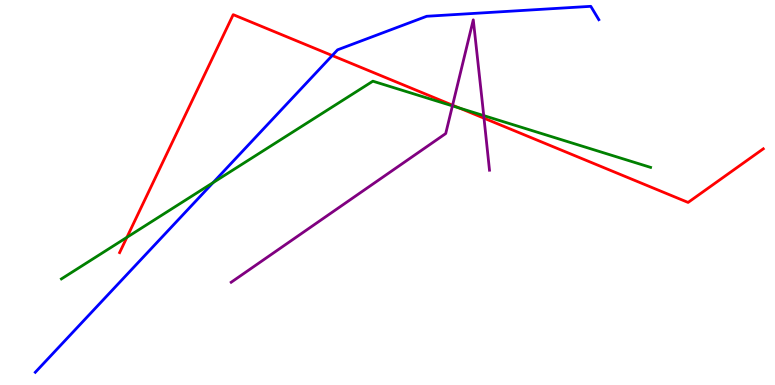[{'lines': ['blue', 'red'], 'intersections': [{'x': 4.29, 'y': 8.56}]}, {'lines': ['green', 'red'], 'intersections': [{'x': 1.64, 'y': 3.84}, {'x': 5.93, 'y': 7.19}]}, {'lines': ['purple', 'red'], 'intersections': [{'x': 5.84, 'y': 7.27}, {'x': 6.25, 'y': 6.93}]}, {'lines': ['blue', 'green'], 'intersections': [{'x': 2.75, 'y': 5.26}]}, {'lines': ['blue', 'purple'], 'intersections': []}, {'lines': ['green', 'purple'], 'intersections': [{'x': 5.84, 'y': 7.25}, {'x': 6.24, 'y': 7.0}]}]